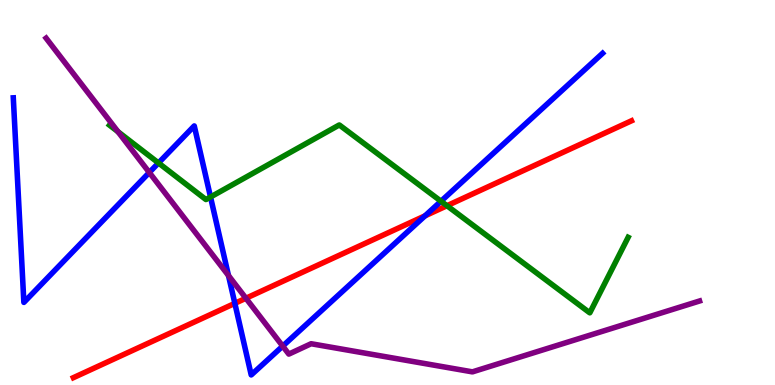[{'lines': ['blue', 'red'], 'intersections': [{'x': 3.03, 'y': 2.12}, {'x': 5.48, 'y': 4.39}]}, {'lines': ['green', 'red'], 'intersections': [{'x': 5.77, 'y': 4.66}]}, {'lines': ['purple', 'red'], 'intersections': [{'x': 3.17, 'y': 2.25}]}, {'lines': ['blue', 'green'], 'intersections': [{'x': 2.05, 'y': 5.77}, {'x': 2.72, 'y': 4.88}, {'x': 5.69, 'y': 4.77}]}, {'lines': ['blue', 'purple'], 'intersections': [{'x': 1.93, 'y': 5.52}, {'x': 2.95, 'y': 2.84}, {'x': 3.65, 'y': 1.01}]}, {'lines': ['green', 'purple'], 'intersections': [{'x': 1.52, 'y': 6.58}]}]